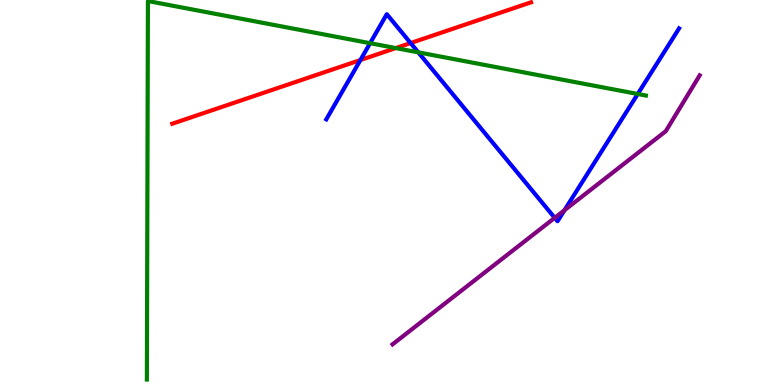[{'lines': ['blue', 'red'], 'intersections': [{'x': 4.65, 'y': 8.44}, {'x': 5.3, 'y': 8.88}]}, {'lines': ['green', 'red'], 'intersections': [{'x': 5.11, 'y': 8.75}]}, {'lines': ['purple', 'red'], 'intersections': []}, {'lines': ['blue', 'green'], 'intersections': [{'x': 4.78, 'y': 8.88}, {'x': 5.4, 'y': 8.64}, {'x': 8.23, 'y': 7.56}]}, {'lines': ['blue', 'purple'], 'intersections': [{'x': 7.16, 'y': 4.34}, {'x': 7.28, 'y': 4.54}]}, {'lines': ['green', 'purple'], 'intersections': []}]